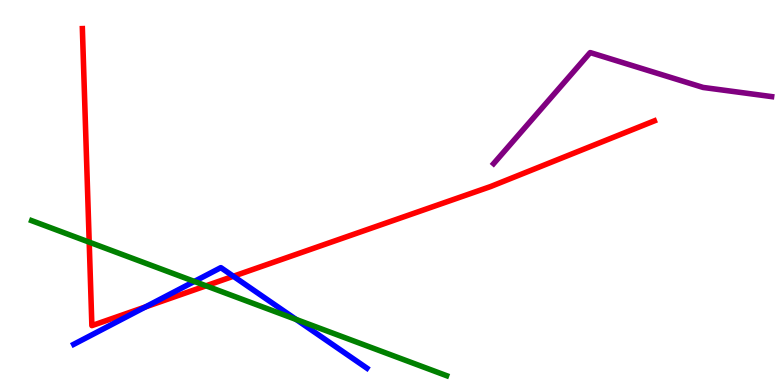[{'lines': ['blue', 'red'], 'intersections': [{'x': 1.88, 'y': 2.03}, {'x': 3.01, 'y': 2.82}]}, {'lines': ['green', 'red'], 'intersections': [{'x': 1.15, 'y': 3.71}, {'x': 2.66, 'y': 2.58}]}, {'lines': ['purple', 'red'], 'intersections': []}, {'lines': ['blue', 'green'], 'intersections': [{'x': 2.51, 'y': 2.69}, {'x': 3.82, 'y': 1.7}]}, {'lines': ['blue', 'purple'], 'intersections': []}, {'lines': ['green', 'purple'], 'intersections': []}]